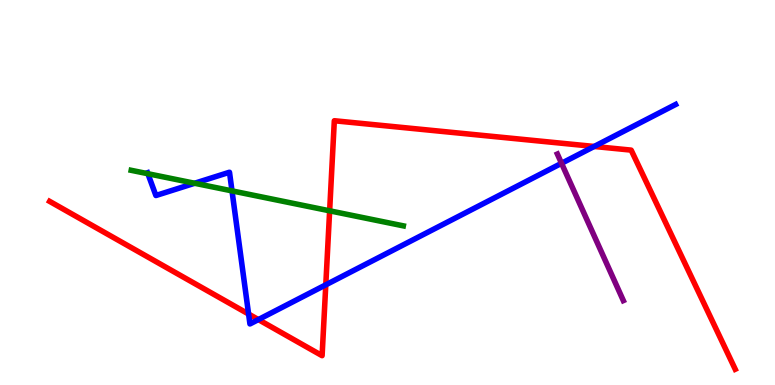[{'lines': ['blue', 'red'], 'intersections': [{'x': 3.21, 'y': 1.84}, {'x': 3.33, 'y': 1.7}, {'x': 4.2, 'y': 2.6}, {'x': 7.67, 'y': 6.2}]}, {'lines': ['green', 'red'], 'intersections': [{'x': 4.25, 'y': 4.52}]}, {'lines': ['purple', 'red'], 'intersections': []}, {'lines': ['blue', 'green'], 'intersections': [{'x': 1.91, 'y': 5.49}, {'x': 2.51, 'y': 5.24}, {'x': 2.99, 'y': 5.04}]}, {'lines': ['blue', 'purple'], 'intersections': [{'x': 7.25, 'y': 5.76}]}, {'lines': ['green', 'purple'], 'intersections': []}]